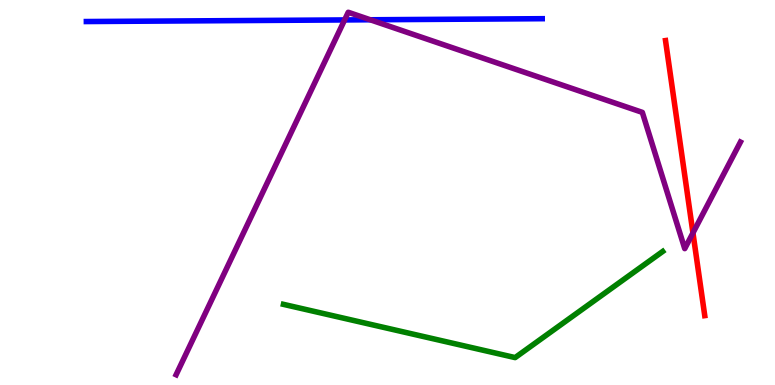[{'lines': ['blue', 'red'], 'intersections': []}, {'lines': ['green', 'red'], 'intersections': []}, {'lines': ['purple', 'red'], 'intersections': [{'x': 8.94, 'y': 3.95}]}, {'lines': ['blue', 'green'], 'intersections': []}, {'lines': ['blue', 'purple'], 'intersections': [{'x': 4.45, 'y': 9.48}, {'x': 4.78, 'y': 9.49}]}, {'lines': ['green', 'purple'], 'intersections': []}]